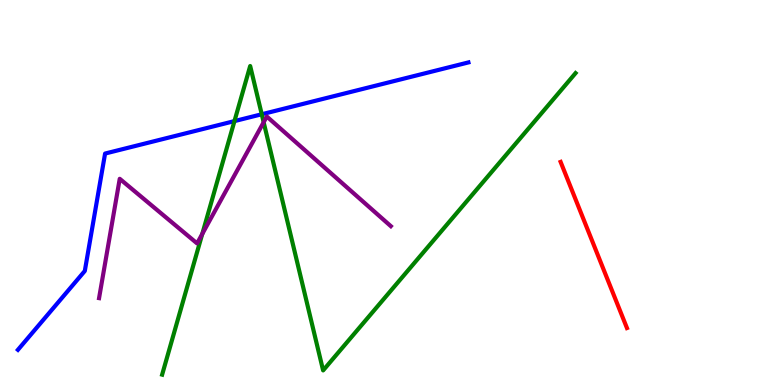[{'lines': ['blue', 'red'], 'intersections': []}, {'lines': ['green', 'red'], 'intersections': []}, {'lines': ['purple', 'red'], 'intersections': []}, {'lines': ['blue', 'green'], 'intersections': [{'x': 3.03, 'y': 6.85}, {'x': 3.38, 'y': 7.03}]}, {'lines': ['blue', 'purple'], 'intersections': []}, {'lines': ['green', 'purple'], 'intersections': [{'x': 2.61, 'y': 3.92}, {'x': 3.4, 'y': 6.82}]}]